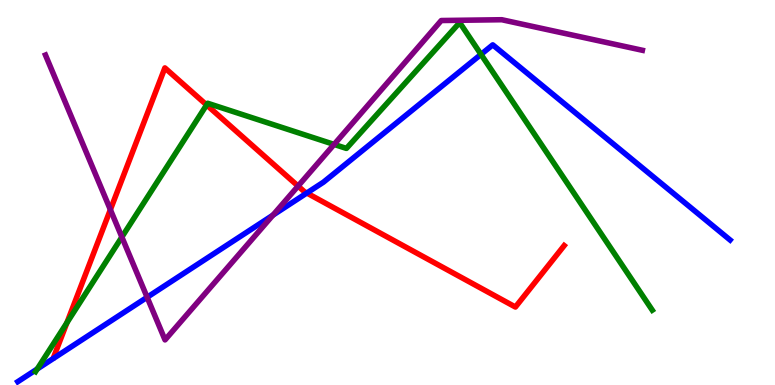[{'lines': ['blue', 'red'], 'intersections': [{'x': 3.96, 'y': 4.99}]}, {'lines': ['green', 'red'], 'intersections': [{'x': 0.863, 'y': 1.62}, {'x': 2.67, 'y': 7.27}]}, {'lines': ['purple', 'red'], 'intersections': [{'x': 1.42, 'y': 4.55}, {'x': 3.85, 'y': 5.17}]}, {'lines': ['blue', 'green'], 'intersections': [{'x': 0.481, 'y': 0.416}, {'x': 6.21, 'y': 8.59}]}, {'lines': ['blue', 'purple'], 'intersections': [{'x': 1.9, 'y': 2.28}, {'x': 3.52, 'y': 4.41}]}, {'lines': ['green', 'purple'], 'intersections': [{'x': 1.57, 'y': 3.84}, {'x': 4.31, 'y': 6.25}]}]